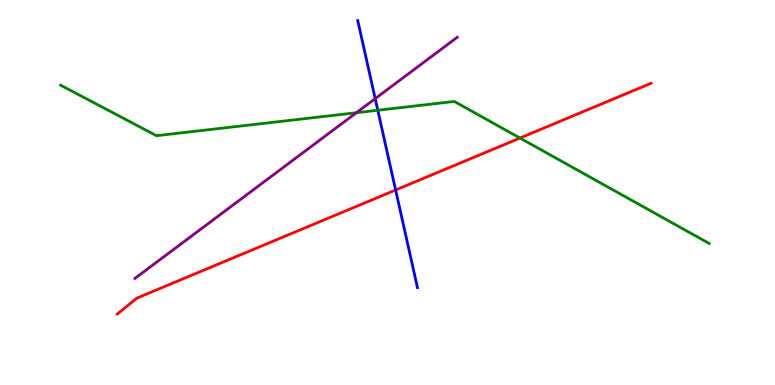[{'lines': ['blue', 'red'], 'intersections': [{'x': 5.1, 'y': 5.06}]}, {'lines': ['green', 'red'], 'intersections': [{'x': 6.71, 'y': 6.41}]}, {'lines': ['purple', 'red'], 'intersections': []}, {'lines': ['blue', 'green'], 'intersections': [{'x': 4.87, 'y': 7.14}]}, {'lines': ['blue', 'purple'], 'intersections': [{'x': 4.84, 'y': 7.44}]}, {'lines': ['green', 'purple'], 'intersections': [{'x': 4.6, 'y': 7.07}]}]